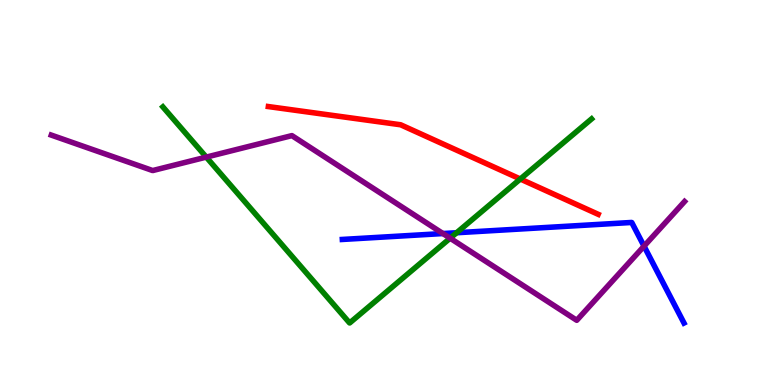[{'lines': ['blue', 'red'], 'intersections': []}, {'lines': ['green', 'red'], 'intersections': [{'x': 6.71, 'y': 5.35}]}, {'lines': ['purple', 'red'], 'intersections': []}, {'lines': ['blue', 'green'], 'intersections': [{'x': 5.89, 'y': 3.95}]}, {'lines': ['blue', 'purple'], 'intersections': [{'x': 5.72, 'y': 3.93}, {'x': 8.31, 'y': 3.61}]}, {'lines': ['green', 'purple'], 'intersections': [{'x': 2.66, 'y': 5.92}, {'x': 5.81, 'y': 3.81}]}]